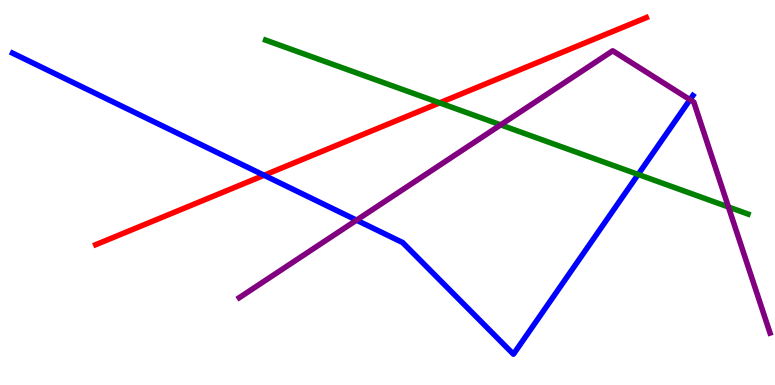[{'lines': ['blue', 'red'], 'intersections': [{'x': 3.41, 'y': 5.45}]}, {'lines': ['green', 'red'], 'intersections': [{'x': 5.67, 'y': 7.33}]}, {'lines': ['purple', 'red'], 'intersections': []}, {'lines': ['blue', 'green'], 'intersections': [{'x': 8.23, 'y': 5.47}]}, {'lines': ['blue', 'purple'], 'intersections': [{'x': 4.6, 'y': 4.28}, {'x': 8.9, 'y': 7.41}]}, {'lines': ['green', 'purple'], 'intersections': [{'x': 6.46, 'y': 6.76}, {'x': 9.4, 'y': 4.62}]}]